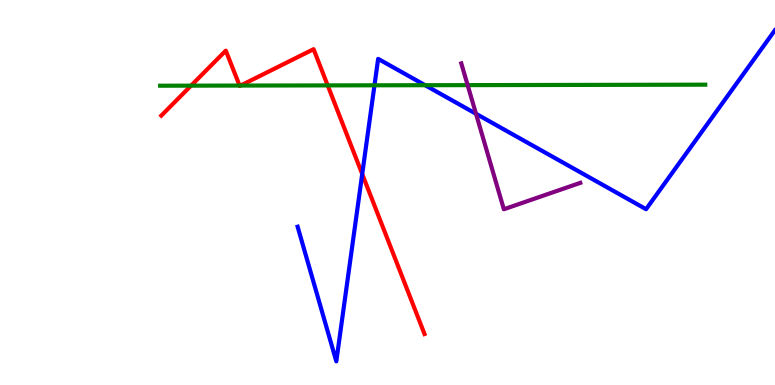[{'lines': ['blue', 'red'], 'intersections': [{'x': 4.67, 'y': 5.48}]}, {'lines': ['green', 'red'], 'intersections': [{'x': 2.47, 'y': 7.78}, {'x': 3.09, 'y': 7.78}, {'x': 3.1, 'y': 7.78}, {'x': 4.23, 'y': 7.78}]}, {'lines': ['purple', 'red'], 'intersections': []}, {'lines': ['blue', 'green'], 'intersections': [{'x': 4.83, 'y': 7.78}, {'x': 5.49, 'y': 7.79}]}, {'lines': ['blue', 'purple'], 'intersections': [{'x': 6.14, 'y': 7.05}]}, {'lines': ['green', 'purple'], 'intersections': [{'x': 6.03, 'y': 7.79}]}]